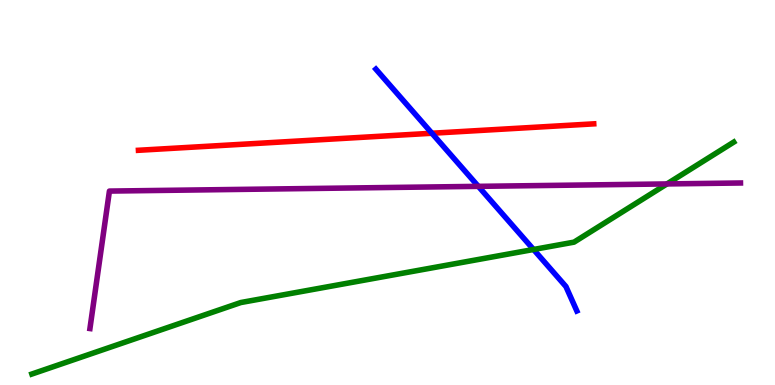[{'lines': ['blue', 'red'], 'intersections': [{'x': 5.57, 'y': 6.54}]}, {'lines': ['green', 'red'], 'intersections': []}, {'lines': ['purple', 'red'], 'intersections': []}, {'lines': ['blue', 'green'], 'intersections': [{'x': 6.88, 'y': 3.52}]}, {'lines': ['blue', 'purple'], 'intersections': [{'x': 6.17, 'y': 5.16}]}, {'lines': ['green', 'purple'], 'intersections': [{'x': 8.61, 'y': 5.22}]}]